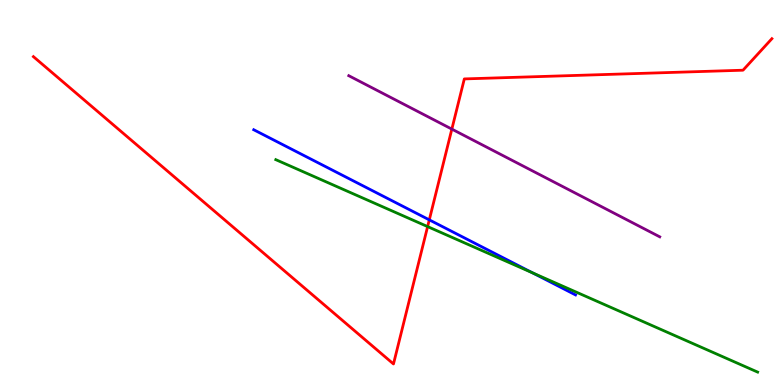[{'lines': ['blue', 'red'], 'intersections': [{'x': 5.54, 'y': 4.29}]}, {'lines': ['green', 'red'], 'intersections': [{'x': 5.52, 'y': 4.11}]}, {'lines': ['purple', 'red'], 'intersections': [{'x': 5.83, 'y': 6.65}]}, {'lines': ['blue', 'green'], 'intersections': [{'x': 6.87, 'y': 2.91}]}, {'lines': ['blue', 'purple'], 'intersections': []}, {'lines': ['green', 'purple'], 'intersections': []}]